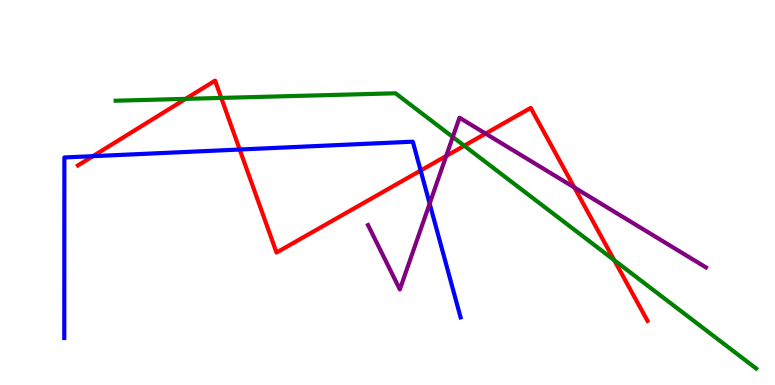[{'lines': ['blue', 'red'], 'intersections': [{'x': 1.2, 'y': 5.94}, {'x': 3.09, 'y': 6.12}, {'x': 5.43, 'y': 5.57}]}, {'lines': ['green', 'red'], 'intersections': [{'x': 2.4, 'y': 7.43}, {'x': 2.86, 'y': 7.46}, {'x': 5.99, 'y': 6.21}, {'x': 7.93, 'y': 3.24}]}, {'lines': ['purple', 'red'], 'intersections': [{'x': 5.76, 'y': 5.95}, {'x': 6.27, 'y': 6.53}, {'x': 7.41, 'y': 5.13}]}, {'lines': ['blue', 'green'], 'intersections': []}, {'lines': ['blue', 'purple'], 'intersections': [{'x': 5.54, 'y': 4.71}]}, {'lines': ['green', 'purple'], 'intersections': [{'x': 5.84, 'y': 6.44}]}]